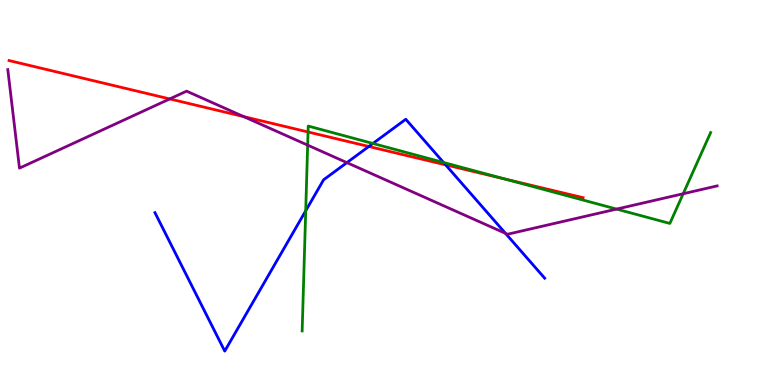[{'lines': ['blue', 'red'], 'intersections': [{'x': 4.76, 'y': 6.19}, {'x': 5.75, 'y': 5.72}]}, {'lines': ['green', 'red'], 'intersections': [{'x': 3.97, 'y': 6.57}, {'x': 6.51, 'y': 5.35}]}, {'lines': ['purple', 'red'], 'intersections': [{'x': 2.19, 'y': 7.43}, {'x': 3.14, 'y': 6.97}]}, {'lines': ['blue', 'green'], 'intersections': [{'x': 3.94, 'y': 4.53}, {'x': 4.81, 'y': 6.27}, {'x': 5.72, 'y': 5.78}]}, {'lines': ['blue', 'purple'], 'intersections': [{'x': 4.48, 'y': 5.78}, {'x': 6.52, 'y': 3.94}]}, {'lines': ['green', 'purple'], 'intersections': [{'x': 3.97, 'y': 6.23}, {'x': 7.96, 'y': 4.57}, {'x': 8.82, 'y': 4.97}]}]